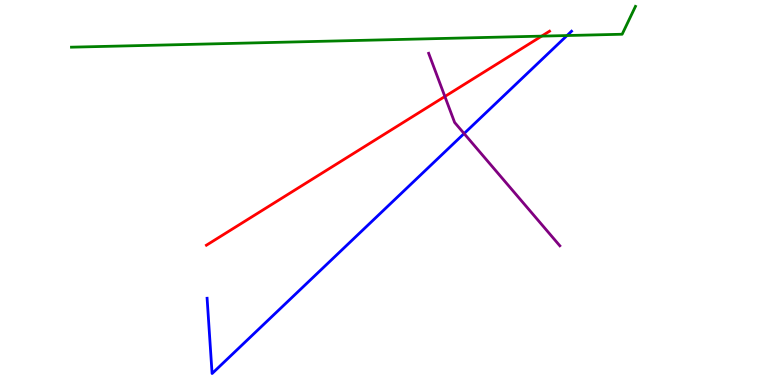[{'lines': ['blue', 'red'], 'intersections': []}, {'lines': ['green', 'red'], 'intersections': [{'x': 6.99, 'y': 9.06}]}, {'lines': ['purple', 'red'], 'intersections': [{'x': 5.74, 'y': 7.49}]}, {'lines': ['blue', 'green'], 'intersections': [{'x': 7.32, 'y': 9.08}]}, {'lines': ['blue', 'purple'], 'intersections': [{'x': 5.99, 'y': 6.53}]}, {'lines': ['green', 'purple'], 'intersections': []}]